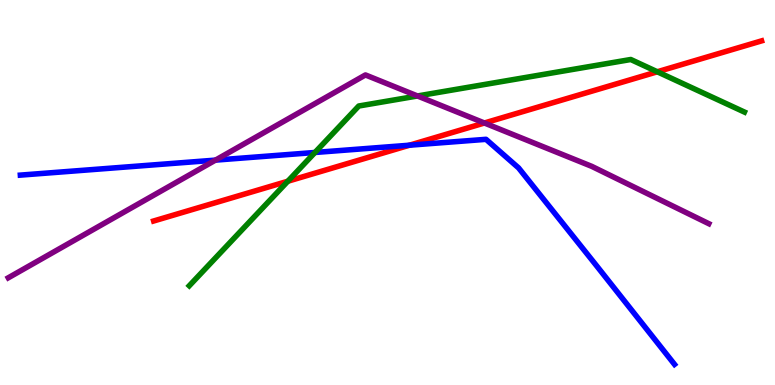[{'lines': ['blue', 'red'], 'intersections': [{'x': 5.28, 'y': 6.23}]}, {'lines': ['green', 'red'], 'intersections': [{'x': 3.71, 'y': 5.29}, {'x': 8.48, 'y': 8.14}]}, {'lines': ['purple', 'red'], 'intersections': [{'x': 6.25, 'y': 6.81}]}, {'lines': ['blue', 'green'], 'intersections': [{'x': 4.06, 'y': 6.04}]}, {'lines': ['blue', 'purple'], 'intersections': [{'x': 2.78, 'y': 5.84}]}, {'lines': ['green', 'purple'], 'intersections': [{'x': 5.39, 'y': 7.51}]}]